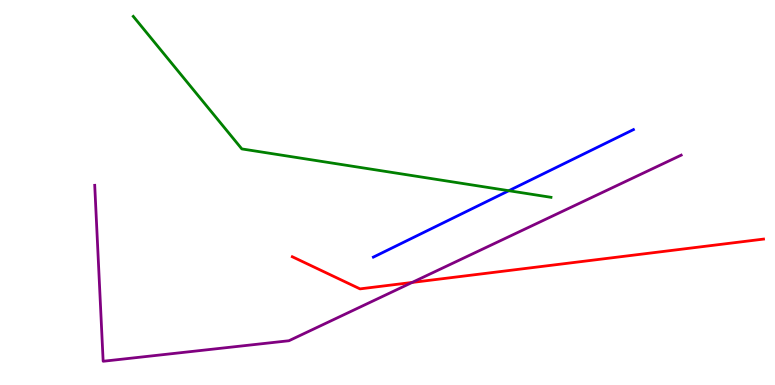[{'lines': ['blue', 'red'], 'intersections': []}, {'lines': ['green', 'red'], 'intersections': []}, {'lines': ['purple', 'red'], 'intersections': [{'x': 5.32, 'y': 2.66}]}, {'lines': ['blue', 'green'], 'intersections': [{'x': 6.57, 'y': 5.05}]}, {'lines': ['blue', 'purple'], 'intersections': []}, {'lines': ['green', 'purple'], 'intersections': []}]